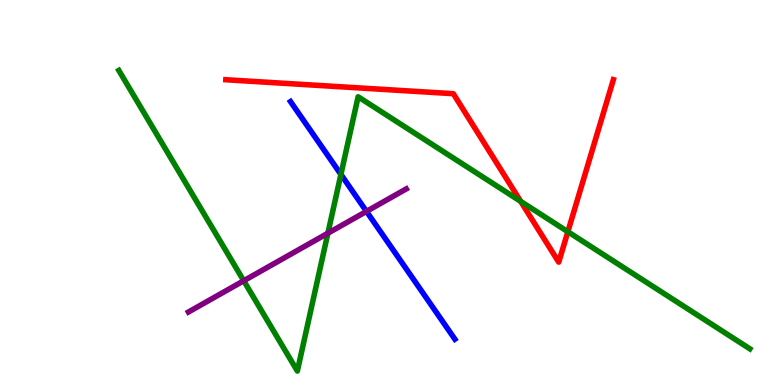[{'lines': ['blue', 'red'], 'intersections': []}, {'lines': ['green', 'red'], 'intersections': [{'x': 6.72, 'y': 4.77}, {'x': 7.33, 'y': 3.98}]}, {'lines': ['purple', 'red'], 'intersections': []}, {'lines': ['blue', 'green'], 'intersections': [{'x': 4.4, 'y': 5.47}]}, {'lines': ['blue', 'purple'], 'intersections': [{'x': 4.73, 'y': 4.51}]}, {'lines': ['green', 'purple'], 'intersections': [{'x': 3.15, 'y': 2.71}, {'x': 4.23, 'y': 3.94}]}]